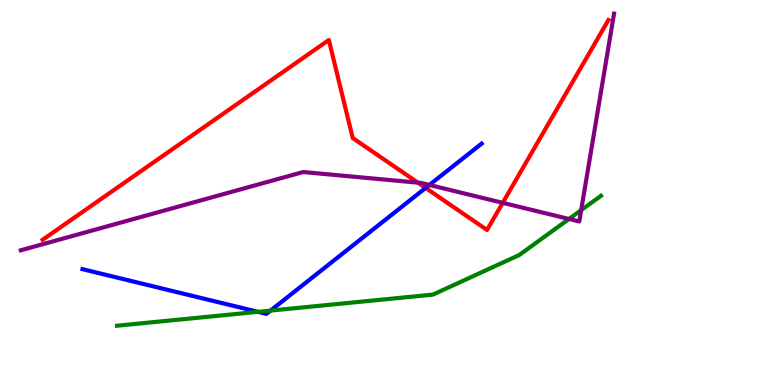[{'lines': ['blue', 'red'], 'intersections': [{'x': 5.49, 'y': 5.12}]}, {'lines': ['green', 'red'], 'intersections': []}, {'lines': ['purple', 'red'], 'intersections': [{'x': 5.39, 'y': 5.26}, {'x': 6.49, 'y': 4.73}]}, {'lines': ['blue', 'green'], 'intersections': [{'x': 3.33, 'y': 1.9}, {'x': 3.49, 'y': 1.93}]}, {'lines': ['blue', 'purple'], 'intersections': [{'x': 5.54, 'y': 5.2}]}, {'lines': ['green', 'purple'], 'intersections': [{'x': 7.34, 'y': 4.31}, {'x': 7.5, 'y': 4.54}]}]